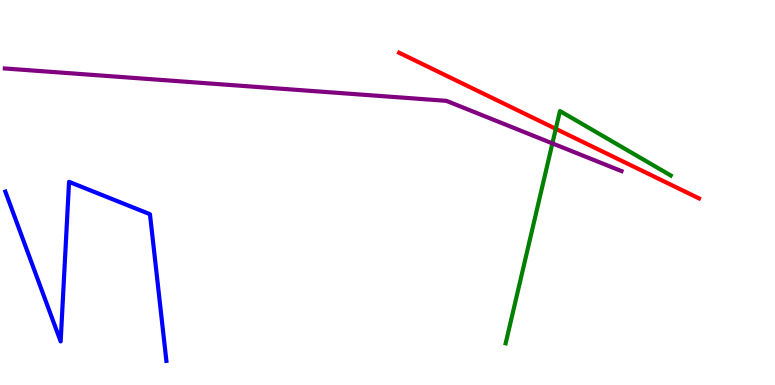[{'lines': ['blue', 'red'], 'intersections': []}, {'lines': ['green', 'red'], 'intersections': [{'x': 7.17, 'y': 6.65}]}, {'lines': ['purple', 'red'], 'intersections': []}, {'lines': ['blue', 'green'], 'intersections': []}, {'lines': ['blue', 'purple'], 'intersections': []}, {'lines': ['green', 'purple'], 'intersections': [{'x': 7.13, 'y': 6.28}]}]